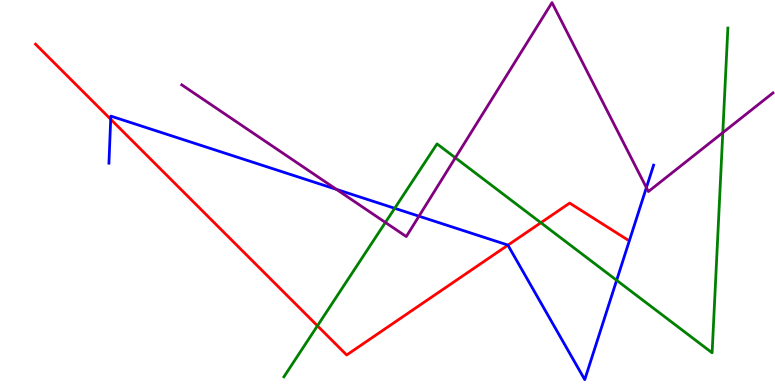[{'lines': ['blue', 'red'], 'intersections': [{'x': 1.43, 'y': 6.9}, {'x': 6.55, 'y': 3.63}]}, {'lines': ['green', 'red'], 'intersections': [{'x': 4.1, 'y': 1.54}, {'x': 6.98, 'y': 4.22}]}, {'lines': ['purple', 'red'], 'intersections': []}, {'lines': ['blue', 'green'], 'intersections': [{'x': 5.09, 'y': 4.59}, {'x': 7.96, 'y': 2.72}]}, {'lines': ['blue', 'purple'], 'intersections': [{'x': 4.34, 'y': 5.08}, {'x': 5.41, 'y': 4.38}, {'x': 8.34, 'y': 5.13}]}, {'lines': ['green', 'purple'], 'intersections': [{'x': 4.97, 'y': 4.22}, {'x': 5.88, 'y': 5.9}, {'x': 9.33, 'y': 6.55}]}]